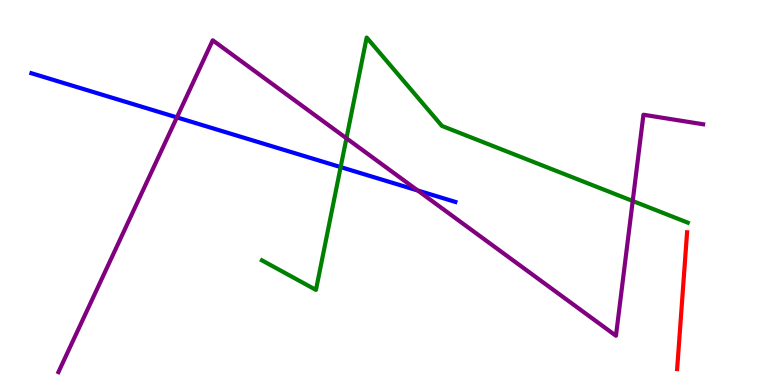[{'lines': ['blue', 'red'], 'intersections': []}, {'lines': ['green', 'red'], 'intersections': []}, {'lines': ['purple', 'red'], 'intersections': []}, {'lines': ['blue', 'green'], 'intersections': [{'x': 4.4, 'y': 5.66}]}, {'lines': ['blue', 'purple'], 'intersections': [{'x': 2.28, 'y': 6.95}, {'x': 5.39, 'y': 5.05}]}, {'lines': ['green', 'purple'], 'intersections': [{'x': 4.47, 'y': 6.41}, {'x': 8.16, 'y': 4.78}]}]